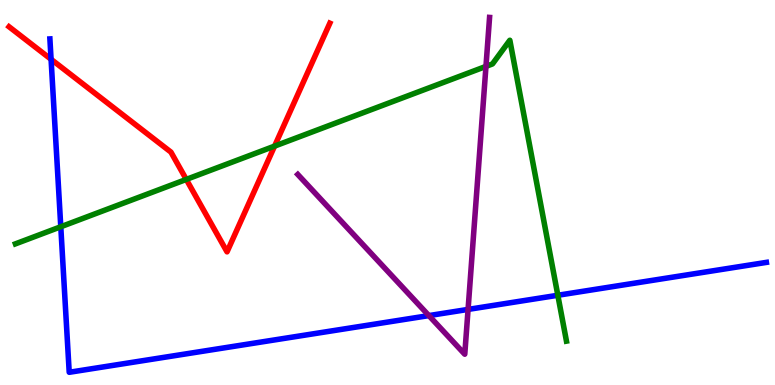[{'lines': ['blue', 'red'], 'intersections': [{'x': 0.659, 'y': 8.46}]}, {'lines': ['green', 'red'], 'intersections': [{'x': 2.4, 'y': 5.34}, {'x': 3.54, 'y': 6.2}]}, {'lines': ['purple', 'red'], 'intersections': []}, {'lines': ['blue', 'green'], 'intersections': [{'x': 0.784, 'y': 4.11}, {'x': 7.2, 'y': 2.33}]}, {'lines': ['blue', 'purple'], 'intersections': [{'x': 5.53, 'y': 1.8}, {'x': 6.04, 'y': 1.96}]}, {'lines': ['green', 'purple'], 'intersections': [{'x': 6.27, 'y': 8.28}]}]